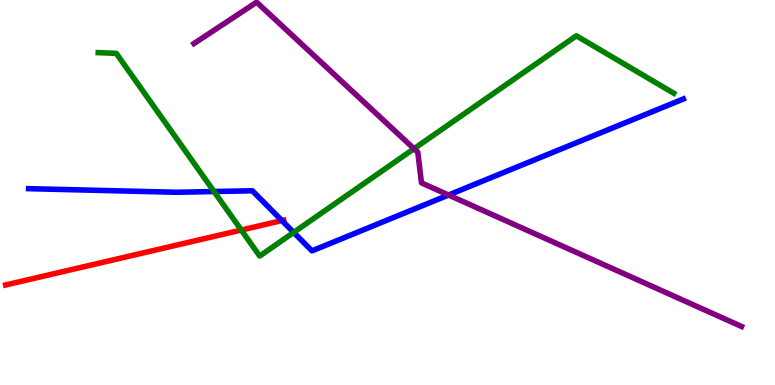[{'lines': ['blue', 'red'], 'intersections': [{'x': 3.64, 'y': 4.27}]}, {'lines': ['green', 'red'], 'intersections': [{'x': 3.11, 'y': 4.02}]}, {'lines': ['purple', 'red'], 'intersections': []}, {'lines': ['blue', 'green'], 'intersections': [{'x': 2.76, 'y': 5.03}, {'x': 3.79, 'y': 3.96}]}, {'lines': ['blue', 'purple'], 'intersections': [{'x': 5.79, 'y': 4.93}]}, {'lines': ['green', 'purple'], 'intersections': [{'x': 5.34, 'y': 6.14}]}]